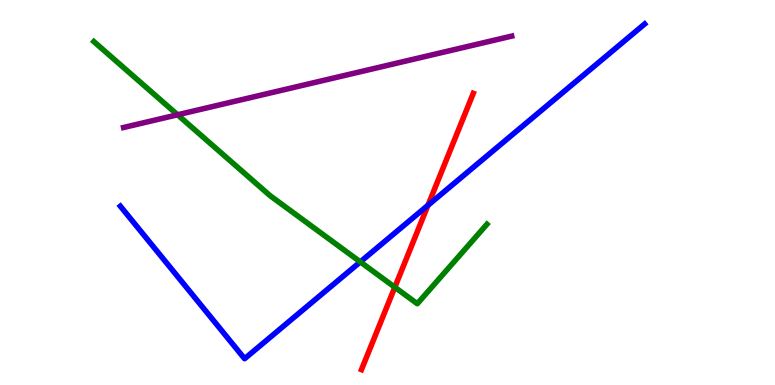[{'lines': ['blue', 'red'], 'intersections': [{'x': 5.52, 'y': 4.67}]}, {'lines': ['green', 'red'], 'intersections': [{'x': 5.09, 'y': 2.54}]}, {'lines': ['purple', 'red'], 'intersections': []}, {'lines': ['blue', 'green'], 'intersections': [{'x': 4.65, 'y': 3.2}]}, {'lines': ['blue', 'purple'], 'intersections': []}, {'lines': ['green', 'purple'], 'intersections': [{'x': 2.29, 'y': 7.02}]}]